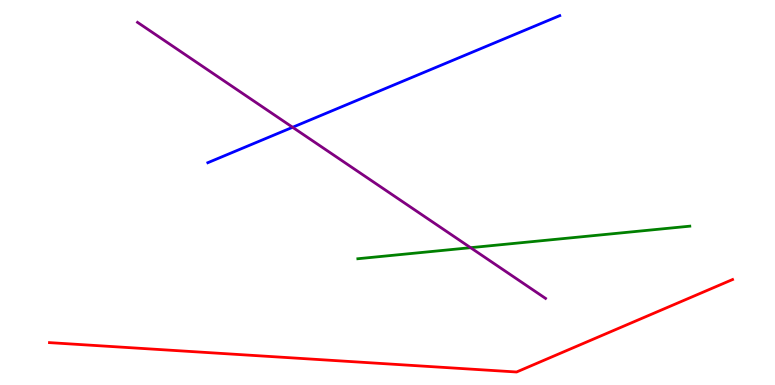[{'lines': ['blue', 'red'], 'intersections': []}, {'lines': ['green', 'red'], 'intersections': []}, {'lines': ['purple', 'red'], 'intersections': []}, {'lines': ['blue', 'green'], 'intersections': []}, {'lines': ['blue', 'purple'], 'intersections': [{'x': 3.78, 'y': 6.69}]}, {'lines': ['green', 'purple'], 'intersections': [{'x': 6.07, 'y': 3.57}]}]